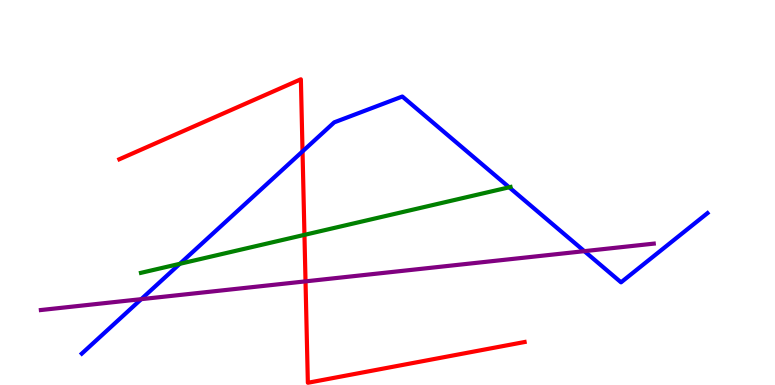[{'lines': ['blue', 'red'], 'intersections': [{'x': 3.9, 'y': 6.07}]}, {'lines': ['green', 'red'], 'intersections': [{'x': 3.93, 'y': 3.9}]}, {'lines': ['purple', 'red'], 'intersections': [{'x': 3.94, 'y': 2.69}]}, {'lines': ['blue', 'green'], 'intersections': [{'x': 2.32, 'y': 3.15}, {'x': 6.57, 'y': 5.14}]}, {'lines': ['blue', 'purple'], 'intersections': [{'x': 1.82, 'y': 2.23}, {'x': 7.54, 'y': 3.48}]}, {'lines': ['green', 'purple'], 'intersections': []}]